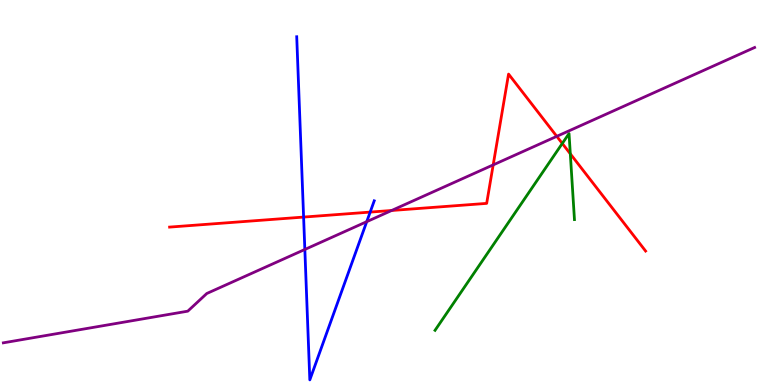[{'lines': ['blue', 'red'], 'intersections': [{'x': 3.92, 'y': 4.36}, {'x': 4.78, 'y': 4.49}]}, {'lines': ['green', 'red'], 'intersections': [{'x': 7.26, 'y': 6.27}, {'x': 7.36, 'y': 6.0}]}, {'lines': ['purple', 'red'], 'intersections': [{'x': 5.05, 'y': 4.53}, {'x': 6.36, 'y': 5.72}, {'x': 7.18, 'y': 6.46}]}, {'lines': ['blue', 'green'], 'intersections': []}, {'lines': ['blue', 'purple'], 'intersections': [{'x': 3.93, 'y': 3.52}, {'x': 4.73, 'y': 4.24}]}, {'lines': ['green', 'purple'], 'intersections': []}]